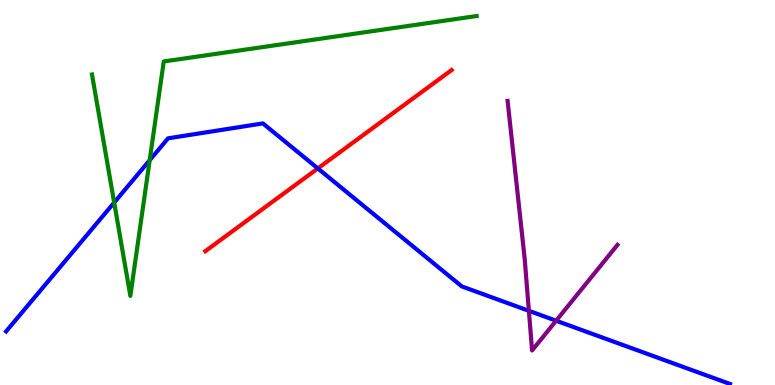[{'lines': ['blue', 'red'], 'intersections': [{'x': 4.1, 'y': 5.63}]}, {'lines': ['green', 'red'], 'intersections': []}, {'lines': ['purple', 'red'], 'intersections': []}, {'lines': ['blue', 'green'], 'intersections': [{'x': 1.47, 'y': 4.74}, {'x': 1.93, 'y': 5.84}]}, {'lines': ['blue', 'purple'], 'intersections': [{'x': 6.82, 'y': 1.93}, {'x': 7.18, 'y': 1.67}]}, {'lines': ['green', 'purple'], 'intersections': []}]